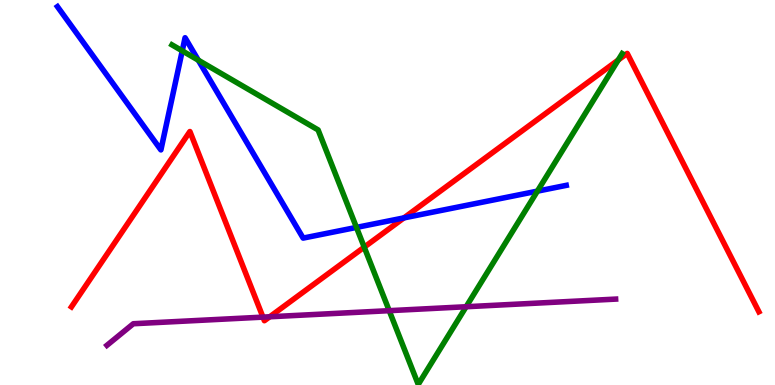[{'lines': ['blue', 'red'], 'intersections': [{'x': 5.21, 'y': 4.34}]}, {'lines': ['green', 'red'], 'intersections': [{'x': 4.7, 'y': 3.58}, {'x': 7.98, 'y': 8.44}]}, {'lines': ['purple', 'red'], 'intersections': [{'x': 3.39, 'y': 1.76}, {'x': 3.48, 'y': 1.77}]}, {'lines': ['blue', 'green'], 'intersections': [{'x': 2.35, 'y': 8.68}, {'x': 2.56, 'y': 8.44}, {'x': 4.6, 'y': 4.09}, {'x': 6.93, 'y': 5.04}]}, {'lines': ['blue', 'purple'], 'intersections': []}, {'lines': ['green', 'purple'], 'intersections': [{'x': 5.02, 'y': 1.93}, {'x': 6.01, 'y': 2.03}]}]